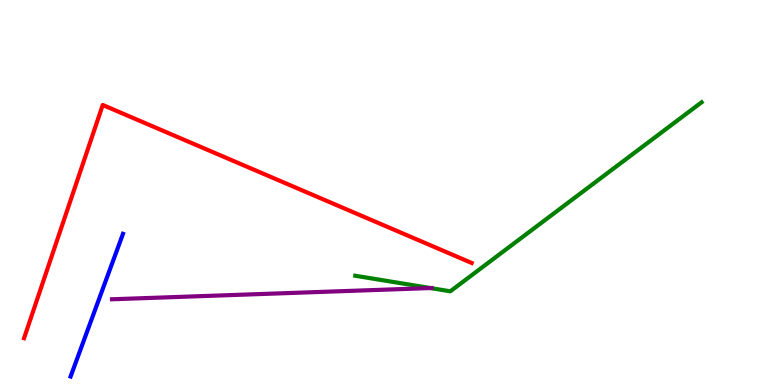[{'lines': ['blue', 'red'], 'intersections': []}, {'lines': ['green', 'red'], 'intersections': []}, {'lines': ['purple', 'red'], 'intersections': []}, {'lines': ['blue', 'green'], 'intersections': []}, {'lines': ['blue', 'purple'], 'intersections': []}, {'lines': ['green', 'purple'], 'intersections': [{'x': 5.55, 'y': 2.52}]}]